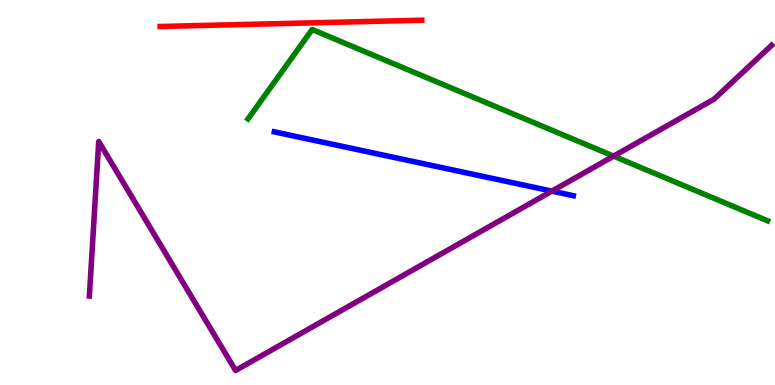[{'lines': ['blue', 'red'], 'intersections': []}, {'lines': ['green', 'red'], 'intersections': []}, {'lines': ['purple', 'red'], 'intersections': []}, {'lines': ['blue', 'green'], 'intersections': []}, {'lines': ['blue', 'purple'], 'intersections': [{'x': 7.12, 'y': 5.04}]}, {'lines': ['green', 'purple'], 'intersections': [{'x': 7.92, 'y': 5.94}]}]